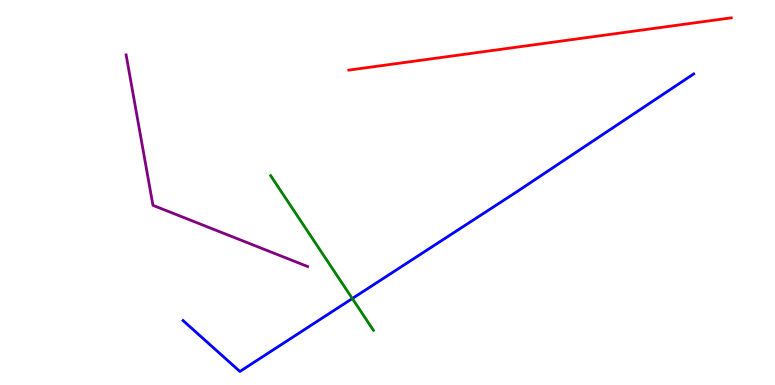[{'lines': ['blue', 'red'], 'intersections': []}, {'lines': ['green', 'red'], 'intersections': []}, {'lines': ['purple', 'red'], 'intersections': []}, {'lines': ['blue', 'green'], 'intersections': [{'x': 4.55, 'y': 2.25}]}, {'lines': ['blue', 'purple'], 'intersections': []}, {'lines': ['green', 'purple'], 'intersections': []}]